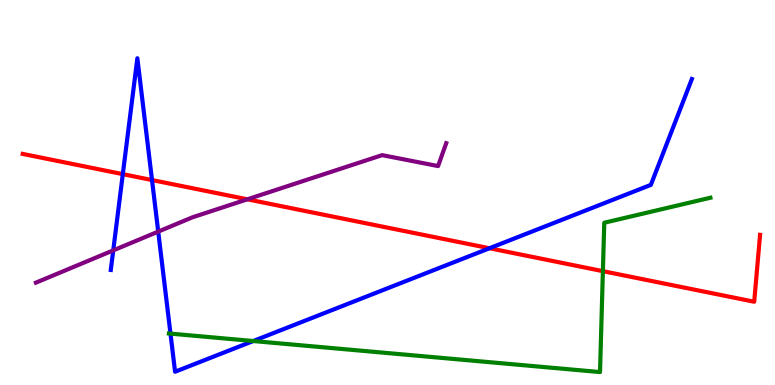[{'lines': ['blue', 'red'], 'intersections': [{'x': 1.58, 'y': 5.48}, {'x': 1.96, 'y': 5.32}, {'x': 6.32, 'y': 3.55}]}, {'lines': ['green', 'red'], 'intersections': [{'x': 7.78, 'y': 2.96}]}, {'lines': ['purple', 'red'], 'intersections': [{'x': 3.19, 'y': 4.82}]}, {'lines': ['blue', 'green'], 'intersections': [{'x': 2.2, 'y': 1.33}, {'x': 3.27, 'y': 1.14}]}, {'lines': ['blue', 'purple'], 'intersections': [{'x': 1.46, 'y': 3.5}, {'x': 2.04, 'y': 3.98}]}, {'lines': ['green', 'purple'], 'intersections': []}]